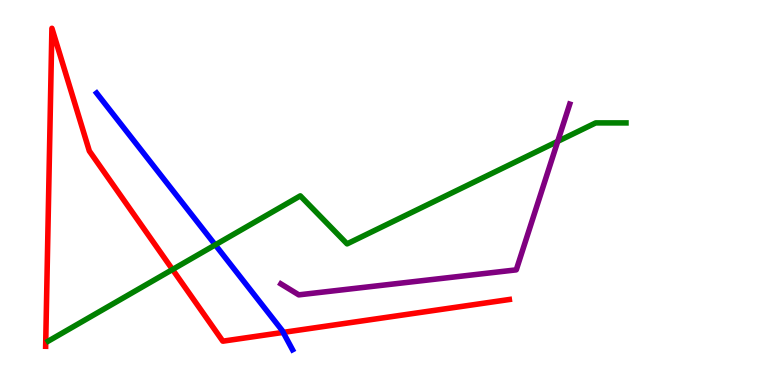[{'lines': ['blue', 'red'], 'intersections': [{'x': 3.65, 'y': 1.37}]}, {'lines': ['green', 'red'], 'intersections': [{'x': 2.23, 'y': 3.0}]}, {'lines': ['purple', 'red'], 'intersections': []}, {'lines': ['blue', 'green'], 'intersections': [{'x': 2.78, 'y': 3.64}]}, {'lines': ['blue', 'purple'], 'intersections': []}, {'lines': ['green', 'purple'], 'intersections': [{'x': 7.2, 'y': 6.33}]}]